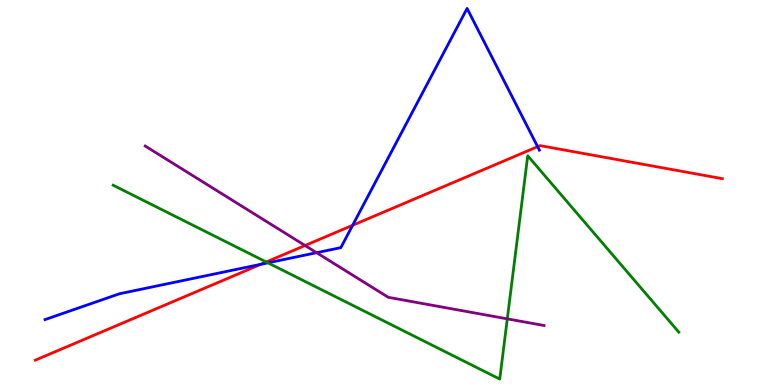[{'lines': ['blue', 'red'], 'intersections': [{'x': 3.37, 'y': 3.13}, {'x': 4.55, 'y': 4.15}, {'x': 6.94, 'y': 6.19}]}, {'lines': ['green', 'red'], 'intersections': [{'x': 3.44, 'y': 3.19}]}, {'lines': ['purple', 'red'], 'intersections': [{'x': 3.94, 'y': 3.62}]}, {'lines': ['blue', 'green'], 'intersections': [{'x': 3.46, 'y': 3.17}]}, {'lines': ['blue', 'purple'], 'intersections': [{'x': 4.09, 'y': 3.44}]}, {'lines': ['green', 'purple'], 'intersections': [{'x': 6.55, 'y': 1.72}]}]